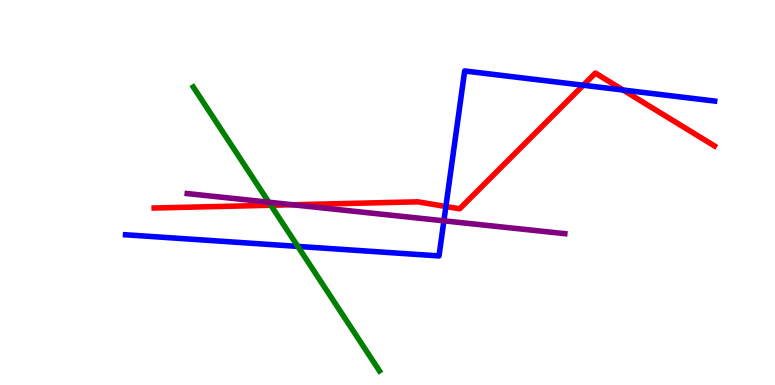[{'lines': ['blue', 'red'], 'intersections': [{'x': 5.75, 'y': 4.64}, {'x': 7.53, 'y': 7.79}, {'x': 8.04, 'y': 7.66}]}, {'lines': ['green', 'red'], 'intersections': [{'x': 3.49, 'y': 4.67}]}, {'lines': ['purple', 'red'], 'intersections': [{'x': 3.78, 'y': 4.68}]}, {'lines': ['blue', 'green'], 'intersections': [{'x': 3.84, 'y': 3.6}]}, {'lines': ['blue', 'purple'], 'intersections': [{'x': 5.73, 'y': 4.26}]}, {'lines': ['green', 'purple'], 'intersections': [{'x': 3.47, 'y': 4.75}]}]